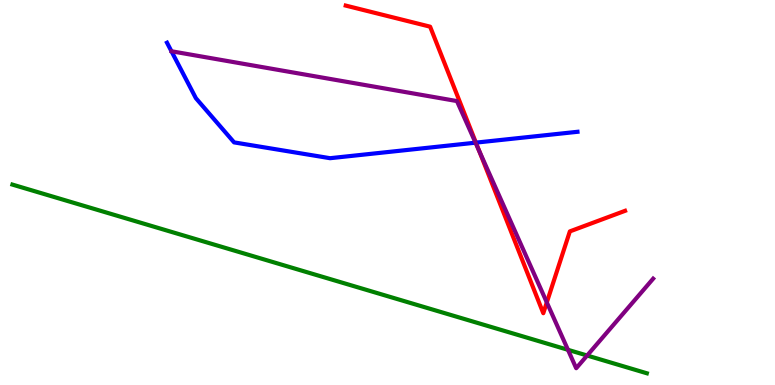[{'lines': ['blue', 'red'], 'intersections': [{'x': 6.14, 'y': 6.3}]}, {'lines': ['green', 'red'], 'intersections': []}, {'lines': ['purple', 'red'], 'intersections': [{'x': 6.18, 'y': 6.08}, {'x': 7.06, 'y': 2.15}]}, {'lines': ['blue', 'green'], 'intersections': []}, {'lines': ['blue', 'purple'], 'intersections': [{'x': 6.14, 'y': 6.29}]}, {'lines': ['green', 'purple'], 'intersections': [{'x': 7.33, 'y': 0.914}, {'x': 7.58, 'y': 0.766}]}]